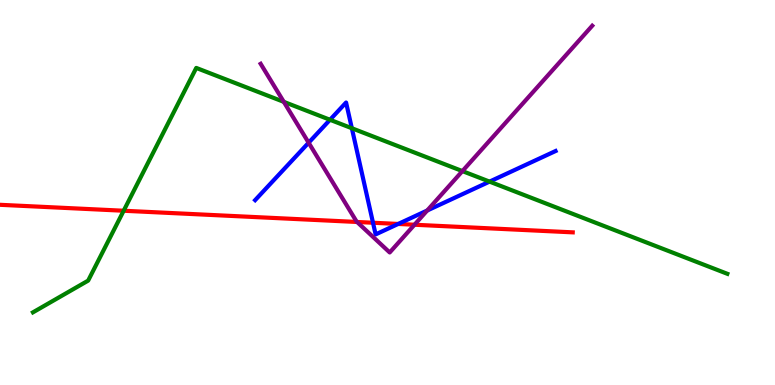[{'lines': ['blue', 'red'], 'intersections': [{'x': 4.81, 'y': 4.21}, {'x': 5.14, 'y': 4.18}]}, {'lines': ['green', 'red'], 'intersections': [{'x': 1.6, 'y': 4.53}]}, {'lines': ['purple', 'red'], 'intersections': [{'x': 4.61, 'y': 4.23}, {'x': 5.35, 'y': 4.16}]}, {'lines': ['blue', 'green'], 'intersections': [{'x': 4.26, 'y': 6.89}, {'x': 4.54, 'y': 6.67}, {'x': 6.32, 'y': 5.28}]}, {'lines': ['blue', 'purple'], 'intersections': [{'x': 3.98, 'y': 6.29}, {'x': 5.51, 'y': 4.53}]}, {'lines': ['green', 'purple'], 'intersections': [{'x': 3.66, 'y': 7.35}, {'x': 5.97, 'y': 5.56}]}]